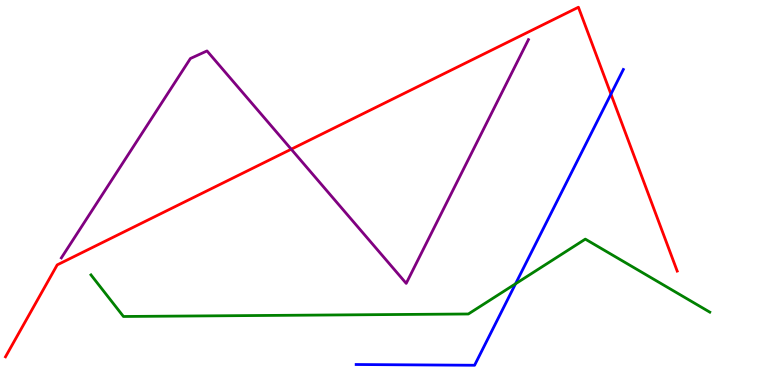[{'lines': ['blue', 'red'], 'intersections': [{'x': 7.88, 'y': 7.56}]}, {'lines': ['green', 'red'], 'intersections': []}, {'lines': ['purple', 'red'], 'intersections': [{'x': 3.76, 'y': 6.12}]}, {'lines': ['blue', 'green'], 'intersections': [{'x': 6.65, 'y': 2.63}]}, {'lines': ['blue', 'purple'], 'intersections': []}, {'lines': ['green', 'purple'], 'intersections': []}]